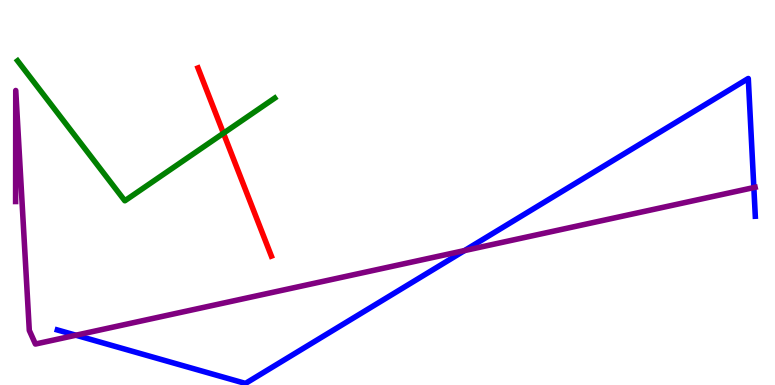[{'lines': ['blue', 'red'], 'intersections': []}, {'lines': ['green', 'red'], 'intersections': [{'x': 2.88, 'y': 6.54}]}, {'lines': ['purple', 'red'], 'intersections': []}, {'lines': ['blue', 'green'], 'intersections': []}, {'lines': ['blue', 'purple'], 'intersections': [{'x': 0.979, 'y': 1.29}, {'x': 5.99, 'y': 3.49}, {'x': 9.73, 'y': 5.13}]}, {'lines': ['green', 'purple'], 'intersections': []}]